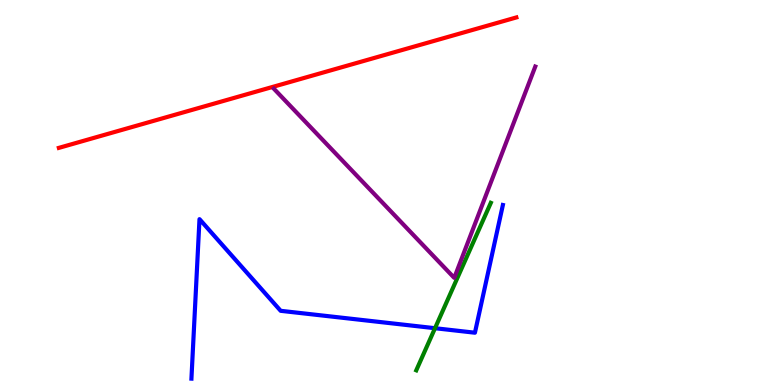[{'lines': ['blue', 'red'], 'intersections': []}, {'lines': ['green', 'red'], 'intersections': []}, {'lines': ['purple', 'red'], 'intersections': []}, {'lines': ['blue', 'green'], 'intersections': [{'x': 5.61, 'y': 1.48}]}, {'lines': ['blue', 'purple'], 'intersections': []}, {'lines': ['green', 'purple'], 'intersections': []}]